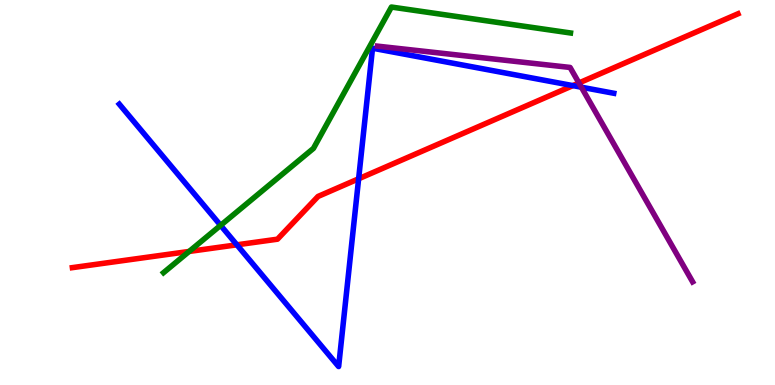[{'lines': ['blue', 'red'], 'intersections': [{'x': 3.06, 'y': 3.64}, {'x': 4.63, 'y': 5.36}, {'x': 7.39, 'y': 7.78}]}, {'lines': ['green', 'red'], 'intersections': [{'x': 2.44, 'y': 3.47}]}, {'lines': ['purple', 'red'], 'intersections': [{'x': 7.47, 'y': 7.85}]}, {'lines': ['blue', 'green'], 'intersections': [{'x': 2.85, 'y': 4.15}]}, {'lines': ['blue', 'purple'], 'intersections': [{'x': 7.5, 'y': 7.73}]}, {'lines': ['green', 'purple'], 'intersections': []}]